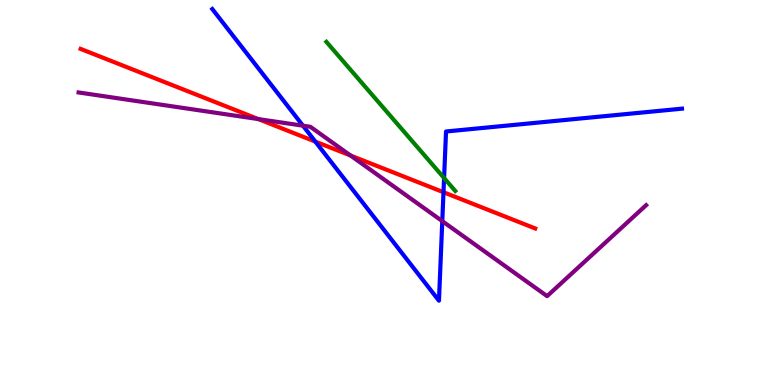[{'lines': ['blue', 'red'], 'intersections': [{'x': 4.07, 'y': 6.32}, {'x': 5.72, 'y': 5.01}]}, {'lines': ['green', 'red'], 'intersections': []}, {'lines': ['purple', 'red'], 'intersections': [{'x': 3.33, 'y': 6.91}, {'x': 4.52, 'y': 5.96}]}, {'lines': ['blue', 'green'], 'intersections': [{'x': 5.73, 'y': 5.38}]}, {'lines': ['blue', 'purple'], 'intersections': [{'x': 3.91, 'y': 6.74}, {'x': 5.71, 'y': 4.26}]}, {'lines': ['green', 'purple'], 'intersections': []}]